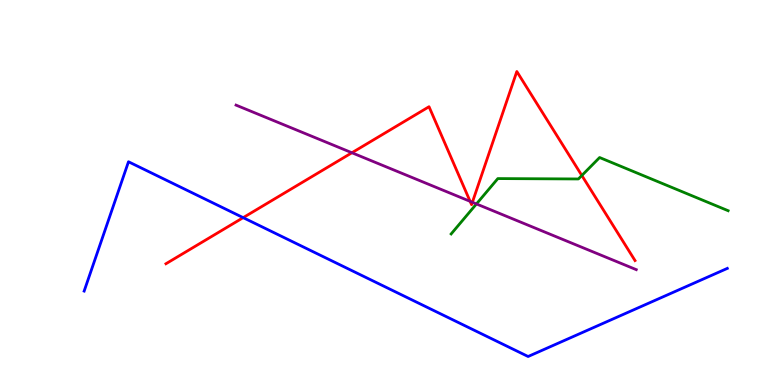[{'lines': ['blue', 'red'], 'intersections': [{'x': 3.14, 'y': 4.35}]}, {'lines': ['green', 'red'], 'intersections': [{'x': 7.51, 'y': 5.44}]}, {'lines': ['purple', 'red'], 'intersections': [{'x': 4.54, 'y': 6.03}, {'x': 6.07, 'y': 4.77}, {'x': 6.1, 'y': 4.75}]}, {'lines': ['blue', 'green'], 'intersections': []}, {'lines': ['blue', 'purple'], 'intersections': []}, {'lines': ['green', 'purple'], 'intersections': [{'x': 6.15, 'y': 4.7}]}]